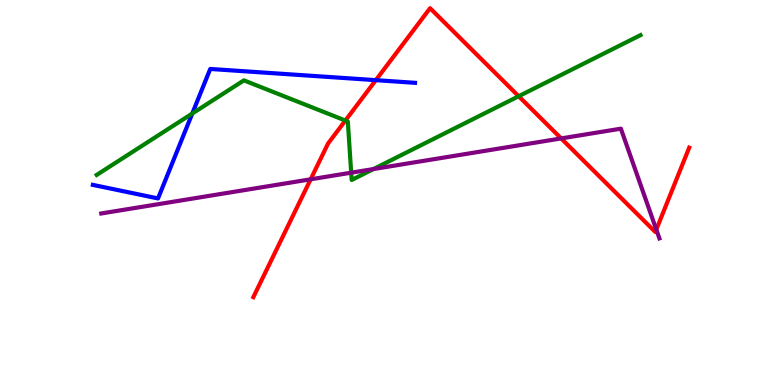[{'lines': ['blue', 'red'], 'intersections': [{'x': 4.85, 'y': 7.92}]}, {'lines': ['green', 'red'], 'intersections': [{'x': 4.46, 'y': 6.87}, {'x': 6.69, 'y': 7.5}]}, {'lines': ['purple', 'red'], 'intersections': [{'x': 4.01, 'y': 5.34}, {'x': 7.24, 'y': 6.4}, {'x': 8.47, 'y': 4.04}]}, {'lines': ['blue', 'green'], 'intersections': [{'x': 2.48, 'y': 7.05}]}, {'lines': ['blue', 'purple'], 'intersections': []}, {'lines': ['green', 'purple'], 'intersections': [{'x': 4.53, 'y': 5.51}, {'x': 4.82, 'y': 5.61}]}]